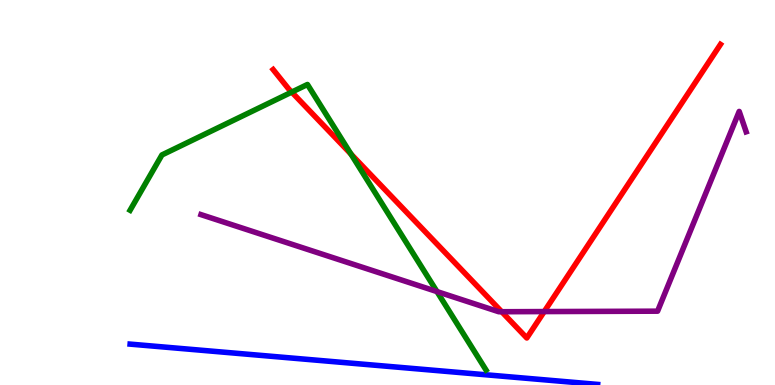[{'lines': ['blue', 'red'], 'intersections': []}, {'lines': ['green', 'red'], 'intersections': [{'x': 3.76, 'y': 7.61}, {'x': 4.53, 'y': 6.0}]}, {'lines': ['purple', 'red'], 'intersections': [{'x': 6.47, 'y': 1.9}, {'x': 7.02, 'y': 1.91}]}, {'lines': ['blue', 'green'], 'intersections': []}, {'lines': ['blue', 'purple'], 'intersections': []}, {'lines': ['green', 'purple'], 'intersections': [{'x': 5.64, 'y': 2.43}]}]